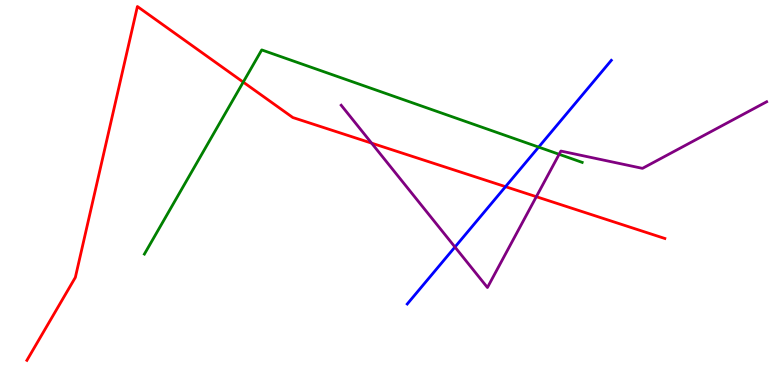[{'lines': ['blue', 'red'], 'intersections': [{'x': 6.52, 'y': 5.15}]}, {'lines': ['green', 'red'], 'intersections': [{'x': 3.14, 'y': 7.87}]}, {'lines': ['purple', 'red'], 'intersections': [{'x': 4.79, 'y': 6.28}, {'x': 6.92, 'y': 4.89}]}, {'lines': ['blue', 'green'], 'intersections': [{'x': 6.95, 'y': 6.18}]}, {'lines': ['blue', 'purple'], 'intersections': [{'x': 5.87, 'y': 3.58}]}, {'lines': ['green', 'purple'], 'intersections': [{'x': 7.21, 'y': 5.99}]}]